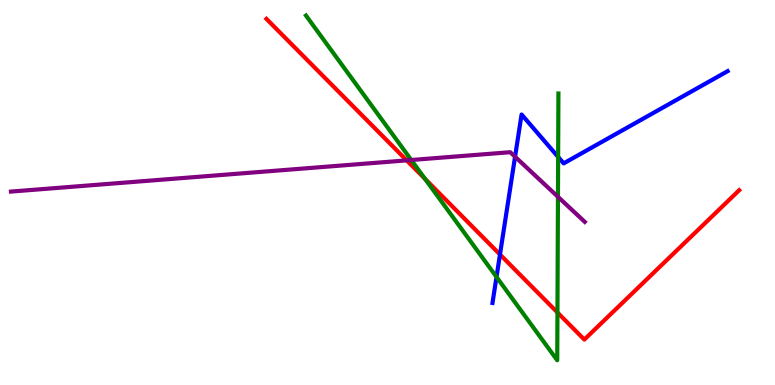[{'lines': ['blue', 'red'], 'intersections': [{'x': 6.45, 'y': 3.39}]}, {'lines': ['green', 'red'], 'intersections': [{'x': 5.48, 'y': 5.35}, {'x': 7.19, 'y': 1.88}]}, {'lines': ['purple', 'red'], 'intersections': [{'x': 5.25, 'y': 5.83}]}, {'lines': ['blue', 'green'], 'intersections': [{'x': 6.41, 'y': 2.81}, {'x': 7.2, 'y': 5.92}]}, {'lines': ['blue', 'purple'], 'intersections': [{'x': 6.65, 'y': 5.93}]}, {'lines': ['green', 'purple'], 'intersections': [{'x': 5.31, 'y': 5.84}, {'x': 7.2, 'y': 4.89}]}]